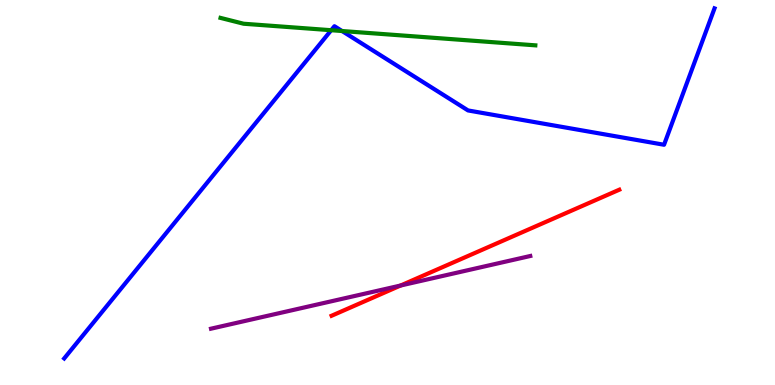[{'lines': ['blue', 'red'], 'intersections': []}, {'lines': ['green', 'red'], 'intersections': []}, {'lines': ['purple', 'red'], 'intersections': [{'x': 5.17, 'y': 2.58}]}, {'lines': ['blue', 'green'], 'intersections': [{'x': 4.27, 'y': 9.22}, {'x': 4.41, 'y': 9.19}]}, {'lines': ['blue', 'purple'], 'intersections': []}, {'lines': ['green', 'purple'], 'intersections': []}]